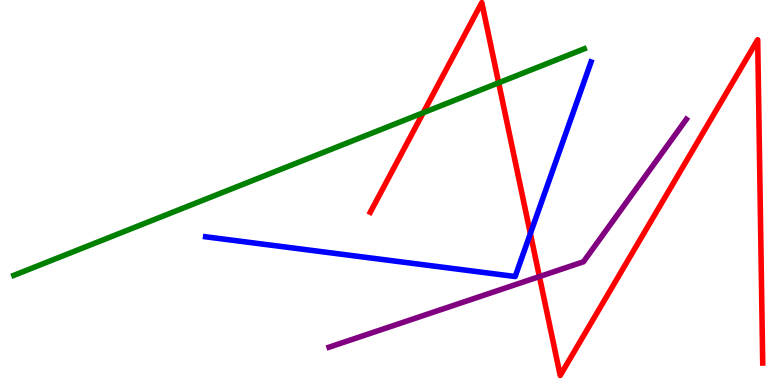[{'lines': ['blue', 'red'], 'intersections': [{'x': 6.84, 'y': 3.93}]}, {'lines': ['green', 'red'], 'intersections': [{'x': 5.46, 'y': 7.07}, {'x': 6.43, 'y': 7.85}]}, {'lines': ['purple', 'red'], 'intersections': [{'x': 6.96, 'y': 2.82}]}, {'lines': ['blue', 'green'], 'intersections': []}, {'lines': ['blue', 'purple'], 'intersections': []}, {'lines': ['green', 'purple'], 'intersections': []}]